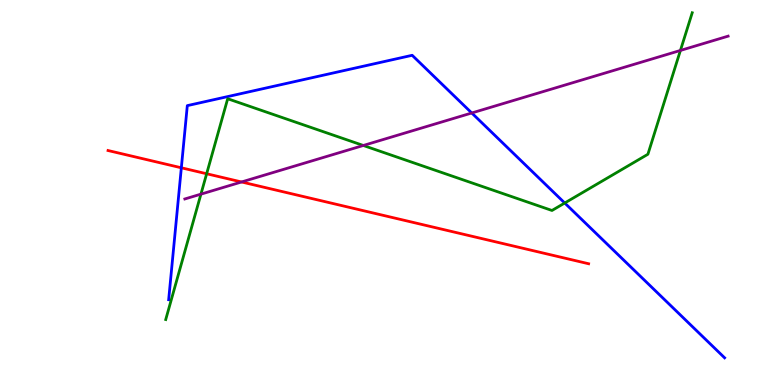[{'lines': ['blue', 'red'], 'intersections': [{'x': 2.34, 'y': 5.64}]}, {'lines': ['green', 'red'], 'intersections': [{'x': 2.67, 'y': 5.49}]}, {'lines': ['purple', 'red'], 'intersections': [{'x': 3.12, 'y': 5.27}]}, {'lines': ['blue', 'green'], 'intersections': [{'x': 7.29, 'y': 4.73}]}, {'lines': ['blue', 'purple'], 'intersections': [{'x': 6.09, 'y': 7.07}]}, {'lines': ['green', 'purple'], 'intersections': [{'x': 2.59, 'y': 4.96}, {'x': 4.69, 'y': 6.22}, {'x': 8.78, 'y': 8.69}]}]